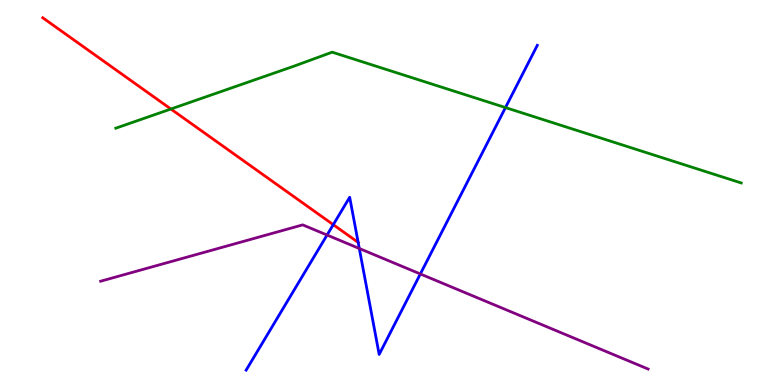[{'lines': ['blue', 'red'], 'intersections': [{'x': 4.3, 'y': 4.16}, {'x': 4.62, 'y': 3.7}]}, {'lines': ['green', 'red'], 'intersections': [{'x': 2.2, 'y': 7.17}]}, {'lines': ['purple', 'red'], 'intersections': []}, {'lines': ['blue', 'green'], 'intersections': [{'x': 6.52, 'y': 7.21}]}, {'lines': ['blue', 'purple'], 'intersections': [{'x': 4.22, 'y': 3.9}, {'x': 4.64, 'y': 3.55}, {'x': 5.42, 'y': 2.88}]}, {'lines': ['green', 'purple'], 'intersections': []}]